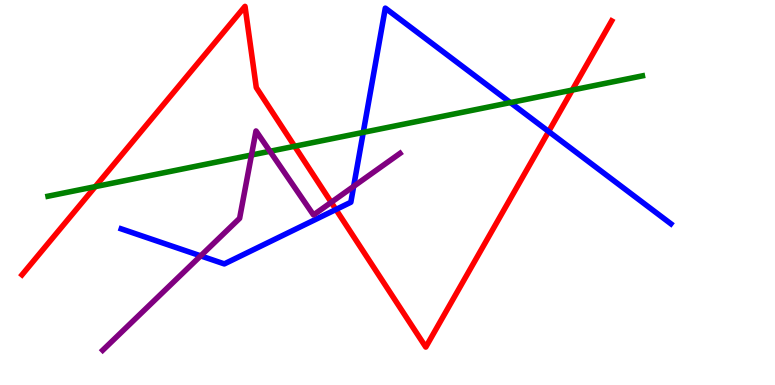[{'lines': ['blue', 'red'], 'intersections': [{'x': 4.33, 'y': 4.56}, {'x': 7.08, 'y': 6.58}]}, {'lines': ['green', 'red'], 'intersections': [{'x': 1.23, 'y': 5.15}, {'x': 3.8, 'y': 6.2}, {'x': 7.38, 'y': 7.66}]}, {'lines': ['purple', 'red'], 'intersections': [{'x': 4.27, 'y': 4.75}]}, {'lines': ['blue', 'green'], 'intersections': [{'x': 4.69, 'y': 6.56}, {'x': 6.59, 'y': 7.34}]}, {'lines': ['blue', 'purple'], 'intersections': [{'x': 2.59, 'y': 3.35}, {'x': 4.56, 'y': 5.16}]}, {'lines': ['green', 'purple'], 'intersections': [{'x': 3.25, 'y': 5.97}, {'x': 3.48, 'y': 6.07}]}]